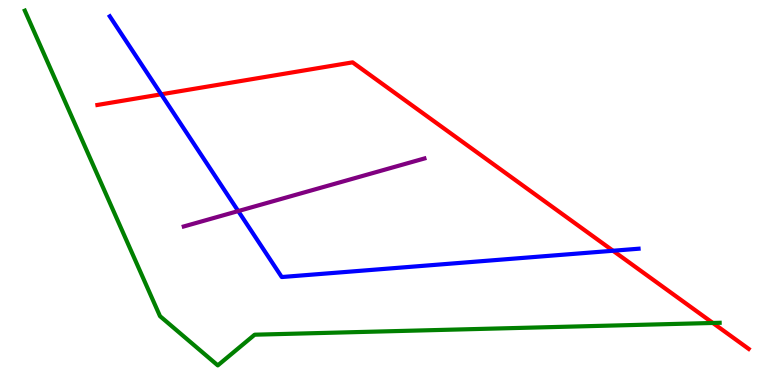[{'lines': ['blue', 'red'], 'intersections': [{'x': 2.08, 'y': 7.55}, {'x': 7.91, 'y': 3.49}]}, {'lines': ['green', 'red'], 'intersections': [{'x': 9.2, 'y': 1.61}]}, {'lines': ['purple', 'red'], 'intersections': []}, {'lines': ['blue', 'green'], 'intersections': []}, {'lines': ['blue', 'purple'], 'intersections': [{'x': 3.07, 'y': 4.52}]}, {'lines': ['green', 'purple'], 'intersections': []}]